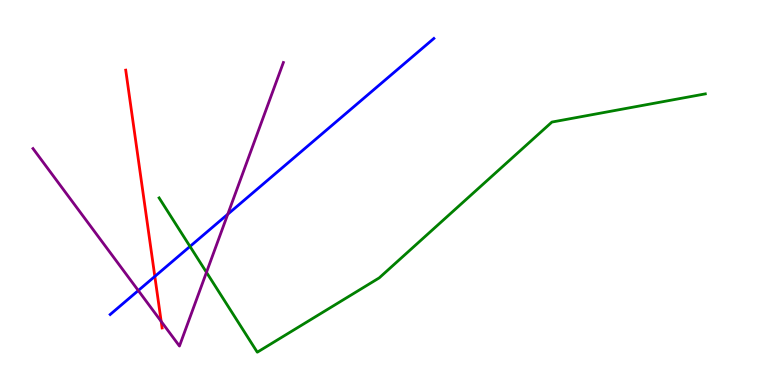[{'lines': ['blue', 'red'], 'intersections': [{'x': 2.0, 'y': 2.82}]}, {'lines': ['green', 'red'], 'intersections': []}, {'lines': ['purple', 'red'], 'intersections': [{'x': 2.08, 'y': 1.65}]}, {'lines': ['blue', 'green'], 'intersections': [{'x': 2.45, 'y': 3.6}]}, {'lines': ['blue', 'purple'], 'intersections': [{'x': 1.78, 'y': 2.45}, {'x': 2.94, 'y': 4.44}]}, {'lines': ['green', 'purple'], 'intersections': [{'x': 2.66, 'y': 2.93}]}]